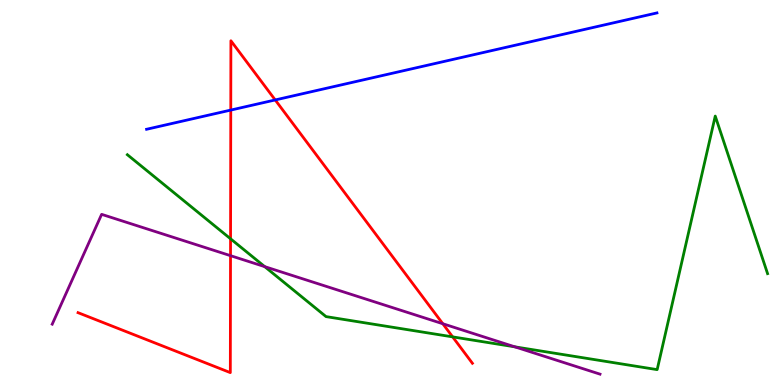[{'lines': ['blue', 'red'], 'intersections': [{'x': 2.98, 'y': 7.14}, {'x': 3.55, 'y': 7.4}]}, {'lines': ['green', 'red'], 'intersections': [{'x': 2.97, 'y': 3.8}, {'x': 5.84, 'y': 1.25}]}, {'lines': ['purple', 'red'], 'intersections': [{'x': 2.97, 'y': 3.36}, {'x': 5.71, 'y': 1.59}]}, {'lines': ['blue', 'green'], 'intersections': []}, {'lines': ['blue', 'purple'], 'intersections': []}, {'lines': ['green', 'purple'], 'intersections': [{'x': 3.42, 'y': 3.07}, {'x': 6.64, 'y': 0.991}]}]